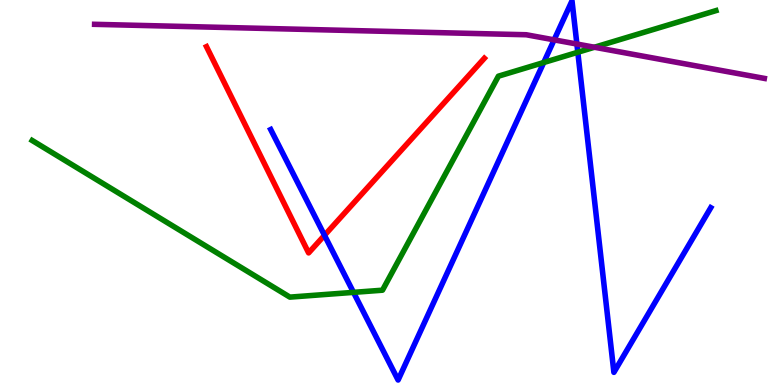[{'lines': ['blue', 'red'], 'intersections': [{'x': 4.19, 'y': 3.89}]}, {'lines': ['green', 'red'], 'intersections': []}, {'lines': ['purple', 'red'], 'intersections': []}, {'lines': ['blue', 'green'], 'intersections': [{'x': 4.56, 'y': 2.41}, {'x': 7.02, 'y': 8.38}, {'x': 7.46, 'y': 8.64}]}, {'lines': ['blue', 'purple'], 'intersections': [{'x': 7.15, 'y': 8.96}, {'x': 7.44, 'y': 8.86}]}, {'lines': ['green', 'purple'], 'intersections': [{'x': 7.67, 'y': 8.77}]}]